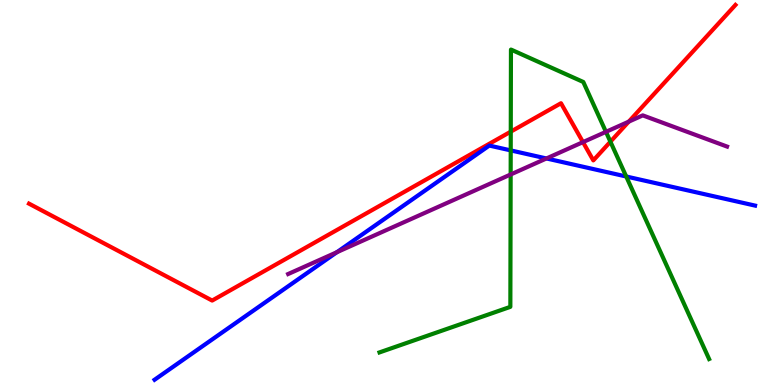[{'lines': ['blue', 'red'], 'intersections': []}, {'lines': ['green', 'red'], 'intersections': [{'x': 6.59, 'y': 6.58}, {'x': 7.88, 'y': 6.32}]}, {'lines': ['purple', 'red'], 'intersections': [{'x': 7.52, 'y': 6.31}, {'x': 8.11, 'y': 6.84}]}, {'lines': ['blue', 'green'], 'intersections': [{'x': 6.59, 'y': 6.09}, {'x': 8.08, 'y': 5.42}]}, {'lines': ['blue', 'purple'], 'intersections': [{'x': 4.35, 'y': 3.45}, {'x': 7.05, 'y': 5.88}]}, {'lines': ['green', 'purple'], 'intersections': [{'x': 6.59, 'y': 5.47}, {'x': 7.82, 'y': 6.58}]}]